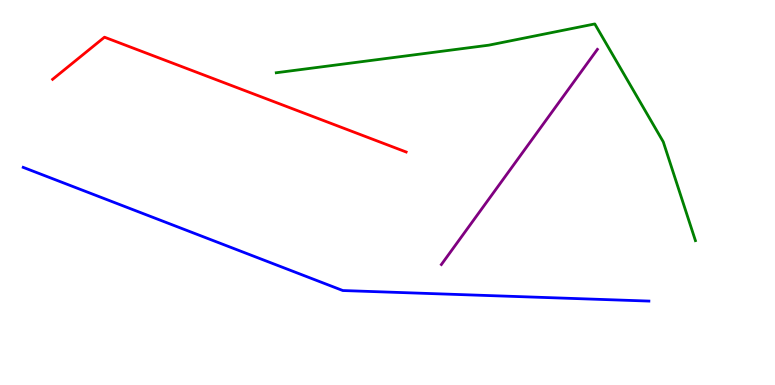[{'lines': ['blue', 'red'], 'intersections': []}, {'lines': ['green', 'red'], 'intersections': []}, {'lines': ['purple', 'red'], 'intersections': []}, {'lines': ['blue', 'green'], 'intersections': []}, {'lines': ['blue', 'purple'], 'intersections': []}, {'lines': ['green', 'purple'], 'intersections': []}]